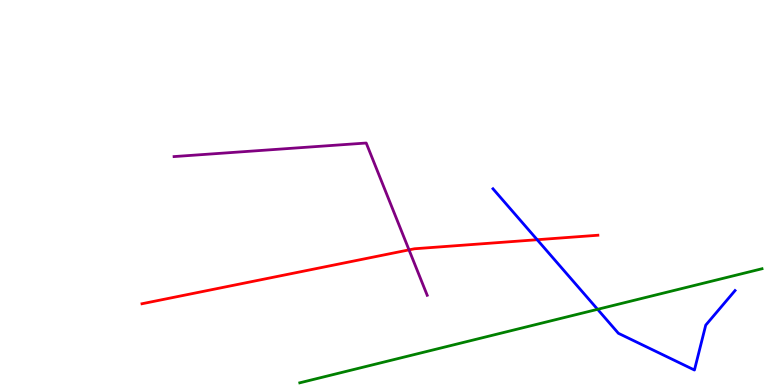[{'lines': ['blue', 'red'], 'intersections': [{'x': 6.93, 'y': 3.77}]}, {'lines': ['green', 'red'], 'intersections': []}, {'lines': ['purple', 'red'], 'intersections': [{'x': 5.28, 'y': 3.51}]}, {'lines': ['blue', 'green'], 'intersections': [{'x': 7.71, 'y': 1.97}]}, {'lines': ['blue', 'purple'], 'intersections': []}, {'lines': ['green', 'purple'], 'intersections': []}]